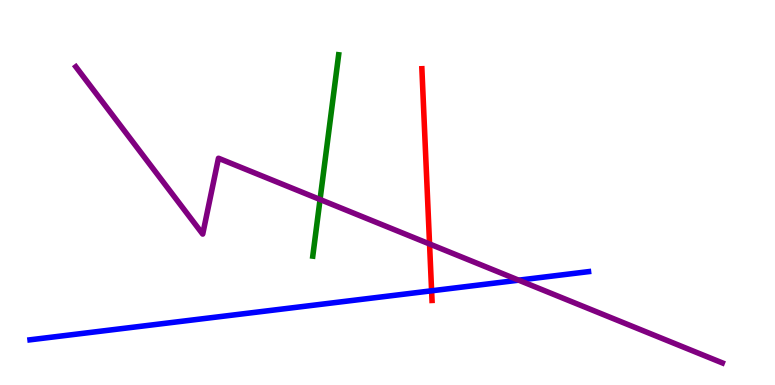[{'lines': ['blue', 'red'], 'intersections': [{'x': 5.57, 'y': 2.45}]}, {'lines': ['green', 'red'], 'intersections': []}, {'lines': ['purple', 'red'], 'intersections': [{'x': 5.54, 'y': 3.66}]}, {'lines': ['blue', 'green'], 'intersections': []}, {'lines': ['blue', 'purple'], 'intersections': [{'x': 6.69, 'y': 2.72}]}, {'lines': ['green', 'purple'], 'intersections': [{'x': 4.13, 'y': 4.82}]}]